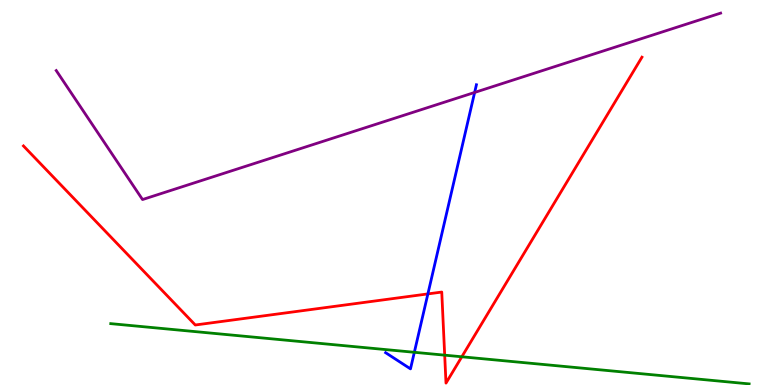[{'lines': ['blue', 'red'], 'intersections': [{'x': 5.52, 'y': 2.37}]}, {'lines': ['green', 'red'], 'intersections': [{'x': 5.74, 'y': 0.775}, {'x': 5.96, 'y': 0.733}]}, {'lines': ['purple', 'red'], 'intersections': []}, {'lines': ['blue', 'green'], 'intersections': [{'x': 5.35, 'y': 0.85}]}, {'lines': ['blue', 'purple'], 'intersections': [{'x': 6.12, 'y': 7.6}]}, {'lines': ['green', 'purple'], 'intersections': []}]